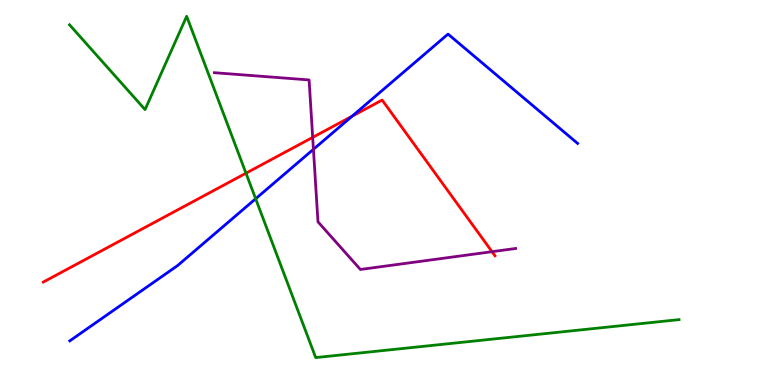[{'lines': ['blue', 'red'], 'intersections': [{'x': 4.54, 'y': 6.98}]}, {'lines': ['green', 'red'], 'intersections': [{'x': 3.17, 'y': 5.5}]}, {'lines': ['purple', 'red'], 'intersections': [{'x': 4.03, 'y': 6.43}, {'x': 6.35, 'y': 3.46}]}, {'lines': ['blue', 'green'], 'intersections': [{'x': 3.3, 'y': 4.84}]}, {'lines': ['blue', 'purple'], 'intersections': [{'x': 4.04, 'y': 6.12}]}, {'lines': ['green', 'purple'], 'intersections': []}]